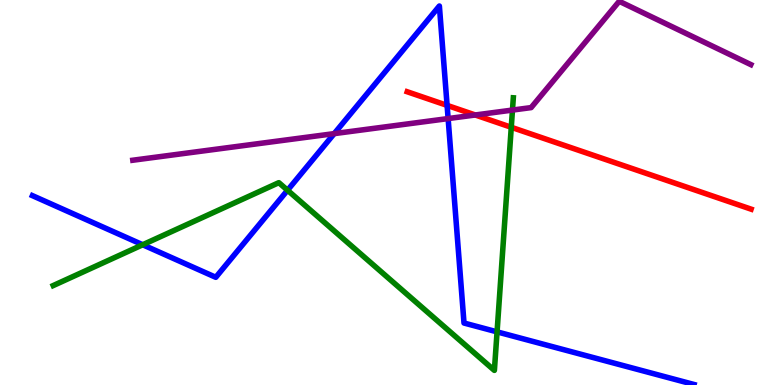[{'lines': ['blue', 'red'], 'intersections': [{'x': 5.77, 'y': 7.26}]}, {'lines': ['green', 'red'], 'intersections': [{'x': 6.6, 'y': 6.69}]}, {'lines': ['purple', 'red'], 'intersections': [{'x': 6.13, 'y': 7.01}]}, {'lines': ['blue', 'green'], 'intersections': [{'x': 1.84, 'y': 3.64}, {'x': 3.71, 'y': 5.06}, {'x': 6.41, 'y': 1.38}]}, {'lines': ['blue', 'purple'], 'intersections': [{'x': 4.31, 'y': 6.53}, {'x': 5.78, 'y': 6.92}]}, {'lines': ['green', 'purple'], 'intersections': [{'x': 6.61, 'y': 7.14}]}]